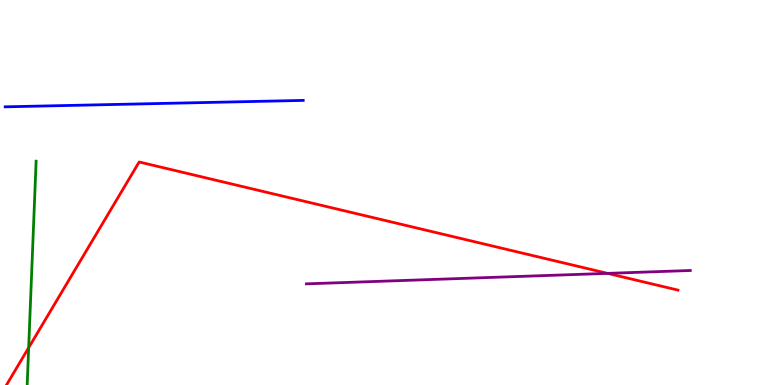[{'lines': ['blue', 'red'], 'intersections': []}, {'lines': ['green', 'red'], 'intersections': [{'x': 0.37, 'y': 0.969}]}, {'lines': ['purple', 'red'], 'intersections': [{'x': 7.84, 'y': 2.9}]}, {'lines': ['blue', 'green'], 'intersections': []}, {'lines': ['blue', 'purple'], 'intersections': []}, {'lines': ['green', 'purple'], 'intersections': []}]